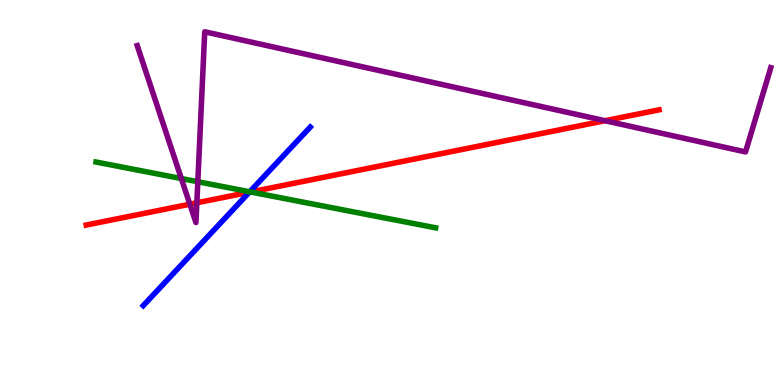[{'lines': ['blue', 'red'], 'intersections': [{'x': 3.22, 'y': 5.01}]}, {'lines': ['green', 'red'], 'intersections': [{'x': 3.23, 'y': 5.01}]}, {'lines': ['purple', 'red'], 'intersections': [{'x': 2.45, 'y': 4.7}, {'x': 2.54, 'y': 4.73}, {'x': 7.81, 'y': 6.86}]}, {'lines': ['blue', 'green'], 'intersections': [{'x': 3.22, 'y': 5.02}]}, {'lines': ['blue', 'purple'], 'intersections': []}, {'lines': ['green', 'purple'], 'intersections': [{'x': 2.34, 'y': 5.36}, {'x': 2.55, 'y': 5.28}]}]